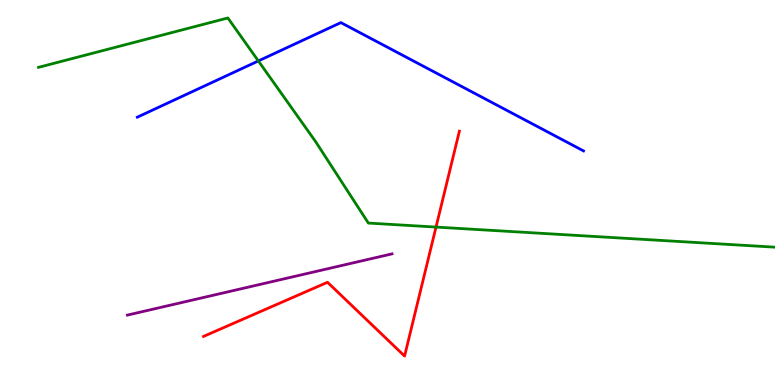[{'lines': ['blue', 'red'], 'intersections': []}, {'lines': ['green', 'red'], 'intersections': [{'x': 5.63, 'y': 4.1}]}, {'lines': ['purple', 'red'], 'intersections': []}, {'lines': ['blue', 'green'], 'intersections': [{'x': 3.33, 'y': 8.42}]}, {'lines': ['blue', 'purple'], 'intersections': []}, {'lines': ['green', 'purple'], 'intersections': []}]